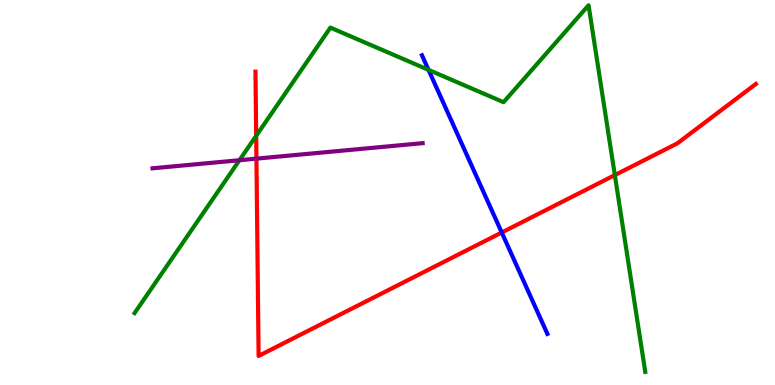[{'lines': ['blue', 'red'], 'intersections': [{'x': 6.47, 'y': 3.96}]}, {'lines': ['green', 'red'], 'intersections': [{'x': 3.31, 'y': 6.47}, {'x': 7.93, 'y': 5.45}]}, {'lines': ['purple', 'red'], 'intersections': [{'x': 3.31, 'y': 5.88}]}, {'lines': ['blue', 'green'], 'intersections': [{'x': 5.53, 'y': 8.18}]}, {'lines': ['blue', 'purple'], 'intersections': []}, {'lines': ['green', 'purple'], 'intersections': [{'x': 3.09, 'y': 5.84}]}]